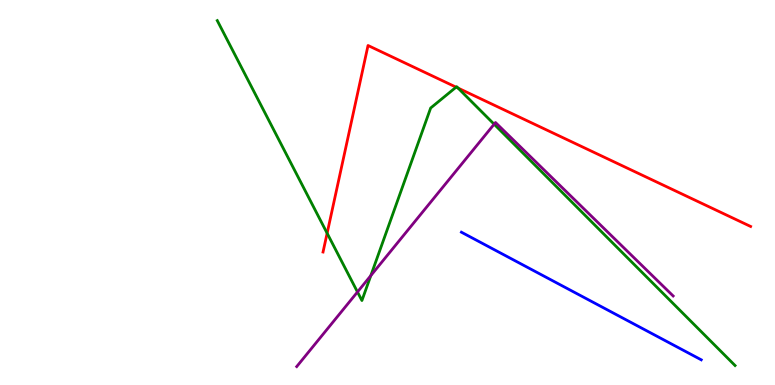[{'lines': ['blue', 'red'], 'intersections': []}, {'lines': ['green', 'red'], 'intersections': [{'x': 4.22, 'y': 3.94}, {'x': 5.89, 'y': 7.74}, {'x': 5.91, 'y': 7.71}]}, {'lines': ['purple', 'red'], 'intersections': []}, {'lines': ['blue', 'green'], 'intersections': []}, {'lines': ['blue', 'purple'], 'intersections': []}, {'lines': ['green', 'purple'], 'intersections': [{'x': 4.61, 'y': 2.42}, {'x': 4.78, 'y': 2.84}, {'x': 6.38, 'y': 6.77}]}]